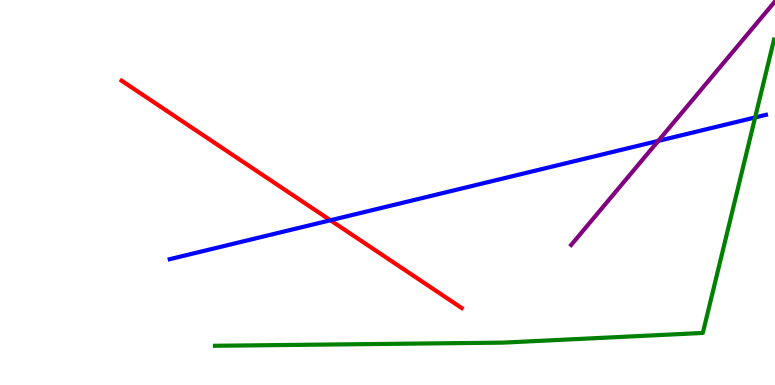[{'lines': ['blue', 'red'], 'intersections': [{'x': 4.26, 'y': 4.28}]}, {'lines': ['green', 'red'], 'intersections': []}, {'lines': ['purple', 'red'], 'intersections': []}, {'lines': ['blue', 'green'], 'intersections': [{'x': 9.74, 'y': 6.95}]}, {'lines': ['blue', 'purple'], 'intersections': [{'x': 8.49, 'y': 6.34}]}, {'lines': ['green', 'purple'], 'intersections': []}]